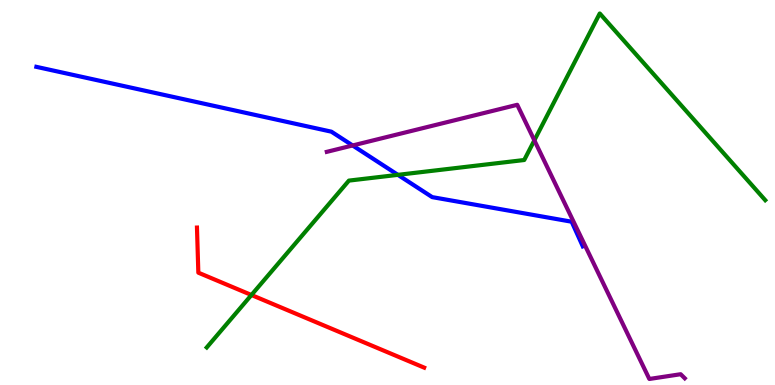[{'lines': ['blue', 'red'], 'intersections': []}, {'lines': ['green', 'red'], 'intersections': [{'x': 3.24, 'y': 2.34}]}, {'lines': ['purple', 'red'], 'intersections': []}, {'lines': ['blue', 'green'], 'intersections': [{'x': 5.13, 'y': 5.46}]}, {'lines': ['blue', 'purple'], 'intersections': [{'x': 4.55, 'y': 6.22}]}, {'lines': ['green', 'purple'], 'intersections': [{'x': 6.89, 'y': 6.35}]}]